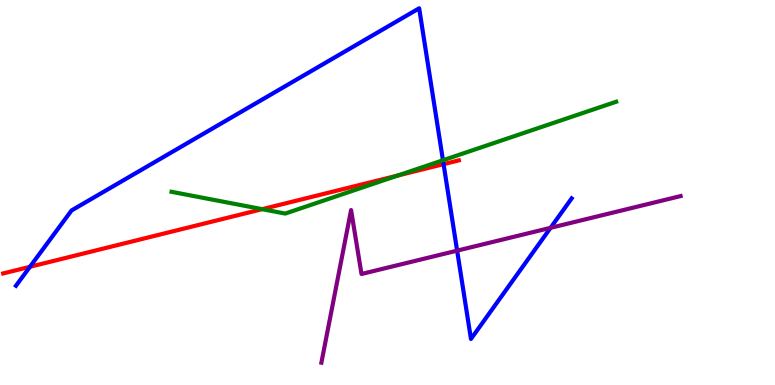[{'lines': ['blue', 'red'], 'intersections': [{'x': 0.387, 'y': 3.07}, {'x': 5.72, 'y': 5.74}]}, {'lines': ['green', 'red'], 'intersections': [{'x': 3.38, 'y': 4.57}, {'x': 5.13, 'y': 5.44}]}, {'lines': ['purple', 'red'], 'intersections': []}, {'lines': ['blue', 'green'], 'intersections': [{'x': 5.72, 'y': 5.84}]}, {'lines': ['blue', 'purple'], 'intersections': [{'x': 5.9, 'y': 3.49}, {'x': 7.1, 'y': 4.08}]}, {'lines': ['green', 'purple'], 'intersections': []}]